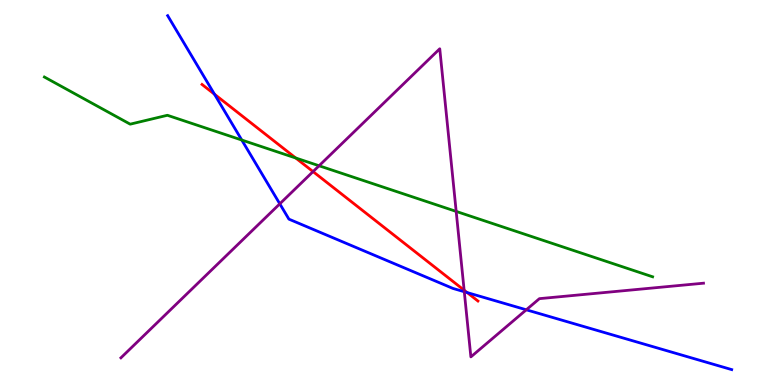[{'lines': ['blue', 'red'], 'intersections': [{'x': 2.77, 'y': 7.55}, {'x': 6.03, 'y': 2.4}]}, {'lines': ['green', 'red'], 'intersections': [{'x': 3.82, 'y': 5.9}]}, {'lines': ['purple', 'red'], 'intersections': [{'x': 4.04, 'y': 5.54}, {'x': 5.99, 'y': 2.46}]}, {'lines': ['blue', 'green'], 'intersections': [{'x': 3.12, 'y': 6.36}]}, {'lines': ['blue', 'purple'], 'intersections': [{'x': 3.61, 'y': 4.71}, {'x': 5.99, 'y': 2.42}, {'x': 6.79, 'y': 1.95}]}, {'lines': ['green', 'purple'], 'intersections': [{'x': 4.12, 'y': 5.69}, {'x': 5.89, 'y': 4.51}]}]